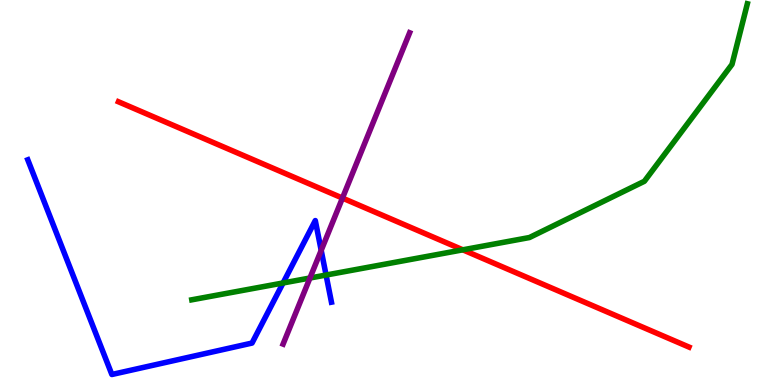[{'lines': ['blue', 'red'], 'intersections': []}, {'lines': ['green', 'red'], 'intersections': [{'x': 5.97, 'y': 3.51}]}, {'lines': ['purple', 'red'], 'intersections': [{'x': 4.42, 'y': 4.86}]}, {'lines': ['blue', 'green'], 'intersections': [{'x': 3.65, 'y': 2.65}, {'x': 4.21, 'y': 2.86}]}, {'lines': ['blue', 'purple'], 'intersections': [{'x': 4.14, 'y': 3.5}]}, {'lines': ['green', 'purple'], 'intersections': [{'x': 4.0, 'y': 2.78}]}]